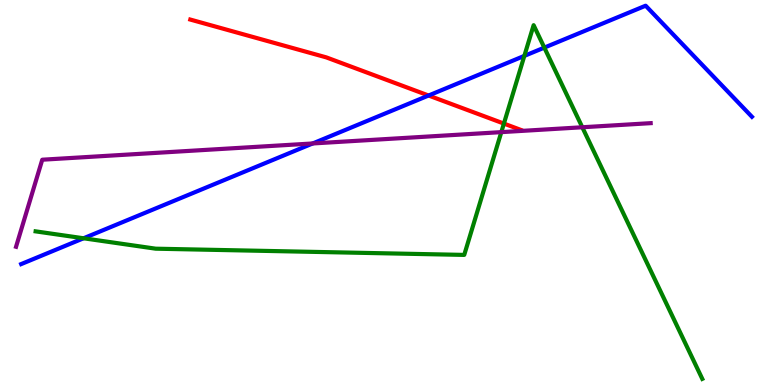[{'lines': ['blue', 'red'], 'intersections': [{'x': 5.53, 'y': 7.52}]}, {'lines': ['green', 'red'], 'intersections': [{'x': 6.5, 'y': 6.79}]}, {'lines': ['purple', 'red'], 'intersections': []}, {'lines': ['blue', 'green'], 'intersections': [{'x': 1.08, 'y': 3.81}, {'x': 6.77, 'y': 8.55}, {'x': 7.02, 'y': 8.76}]}, {'lines': ['blue', 'purple'], 'intersections': [{'x': 4.03, 'y': 6.27}]}, {'lines': ['green', 'purple'], 'intersections': [{'x': 6.47, 'y': 6.57}, {'x': 7.51, 'y': 6.69}]}]